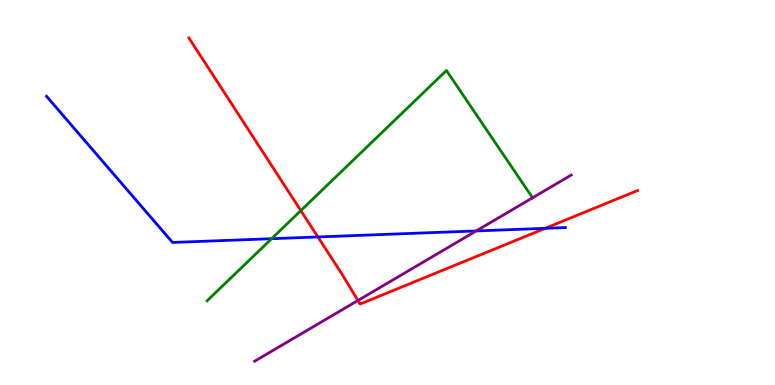[{'lines': ['blue', 'red'], 'intersections': [{'x': 4.1, 'y': 3.85}, {'x': 7.04, 'y': 4.07}]}, {'lines': ['green', 'red'], 'intersections': [{'x': 3.88, 'y': 4.53}]}, {'lines': ['purple', 'red'], 'intersections': [{'x': 4.62, 'y': 2.2}]}, {'lines': ['blue', 'green'], 'intersections': [{'x': 3.5, 'y': 3.8}]}, {'lines': ['blue', 'purple'], 'intersections': [{'x': 6.14, 'y': 4.0}]}, {'lines': ['green', 'purple'], 'intersections': []}]